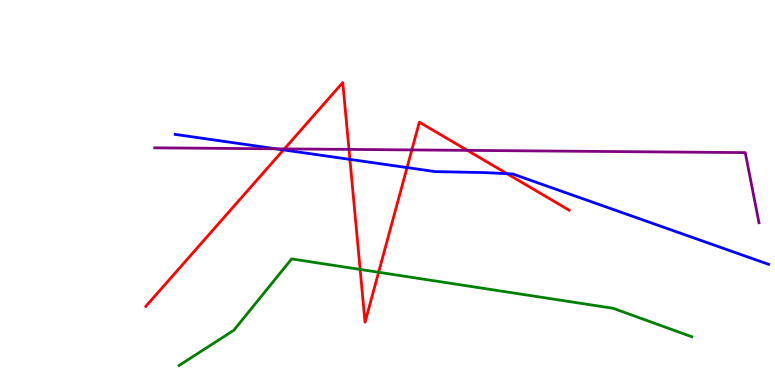[{'lines': ['blue', 'red'], 'intersections': [{'x': 3.66, 'y': 6.11}, {'x': 4.51, 'y': 5.86}, {'x': 5.25, 'y': 5.65}, {'x': 6.54, 'y': 5.49}]}, {'lines': ['green', 'red'], 'intersections': [{'x': 4.65, 'y': 3.0}, {'x': 4.89, 'y': 2.93}]}, {'lines': ['purple', 'red'], 'intersections': [{'x': 3.67, 'y': 6.13}, {'x': 4.5, 'y': 6.12}, {'x': 5.31, 'y': 6.11}, {'x': 6.03, 'y': 6.09}]}, {'lines': ['blue', 'green'], 'intersections': []}, {'lines': ['blue', 'purple'], 'intersections': [{'x': 3.56, 'y': 6.13}]}, {'lines': ['green', 'purple'], 'intersections': []}]